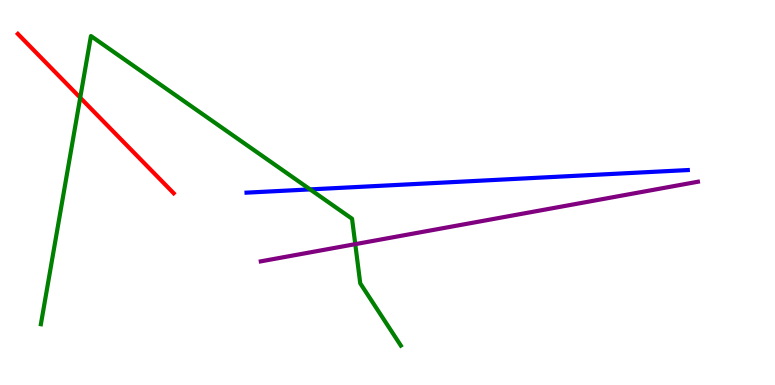[{'lines': ['blue', 'red'], 'intersections': []}, {'lines': ['green', 'red'], 'intersections': [{'x': 1.04, 'y': 7.46}]}, {'lines': ['purple', 'red'], 'intersections': []}, {'lines': ['blue', 'green'], 'intersections': [{'x': 4.0, 'y': 5.08}]}, {'lines': ['blue', 'purple'], 'intersections': []}, {'lines': ['green', 'purple'], 'intersections': [{'x': 4.58, 'y': 3.66}]}]